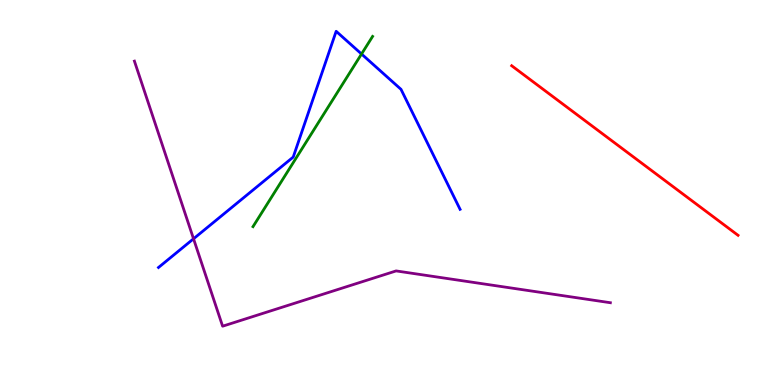[{'lines': ['blue', 'red'], 'intersections': []}, {'lines': ['green', 'red'], 'intersections': []}, {'lines': ['purple', 'red'], 'intersections': []}, {'lines': ['blue', 'green'], 'intersections': [{'x': 4.66, 'y': 8.6}]}, {'lines': ['blue', 'purple'], 'intersections': [{'x': 2.5, 'y': 3.8}]}, {'lines': ['green', 'purple'], 'intersections': []}]